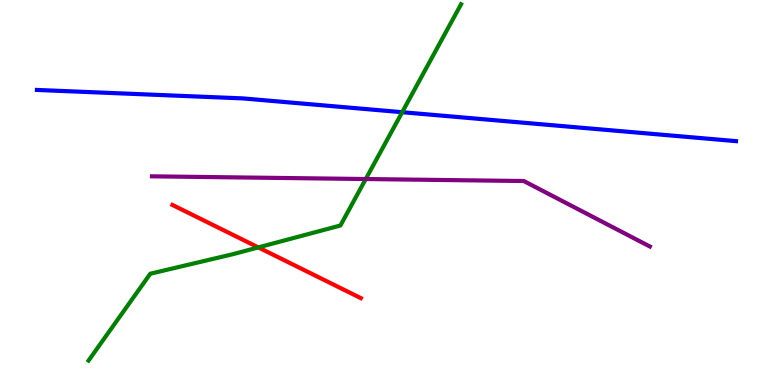[{'lines': ['blue', 'red'], 'intersections': []}, {'lines': ['green', 'red'], 'intersections': [{'x': 3.33, 'y': 3.57}]}, {'lines': ['purple', 'red'], 'intersections': []}, {'lines': ['blue', 'green'], 'intersections': [{'x': 5.19, 'y': 7.09}]}, {'lines': ['blue', 'purple'], 'intersections': []}, {'lines': ['green', 'purple'], 'intersections': [{'x': 4.72, 'y': 5.35}]}]